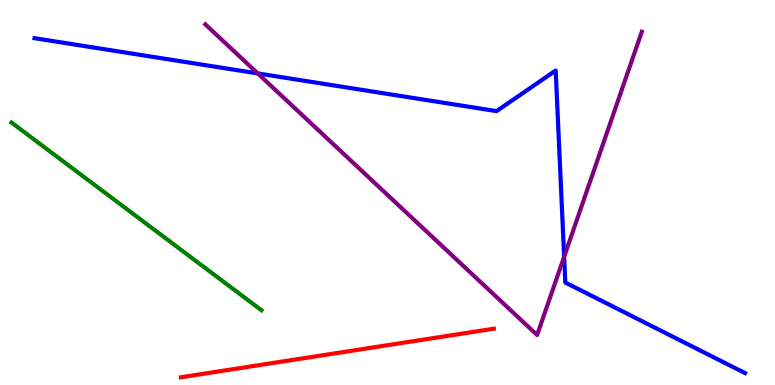[{'lines': ['blue', 'red'], 'intersections': []}, {'lines': ['green', 'red'], 'intersections': []}, {'lines': ['purple', 'red'], 'intersections': []}, {'lines': ['blue', 'green'], 'intersections': []}, {'lines': ['blue', 'purple'], 'intersections': [{'x': 3.33, 'y': 8.09}, {'x': 7.28, 'y': 3.33}]}, {'lines': ['green', 'purple'], 'intersections': []}]